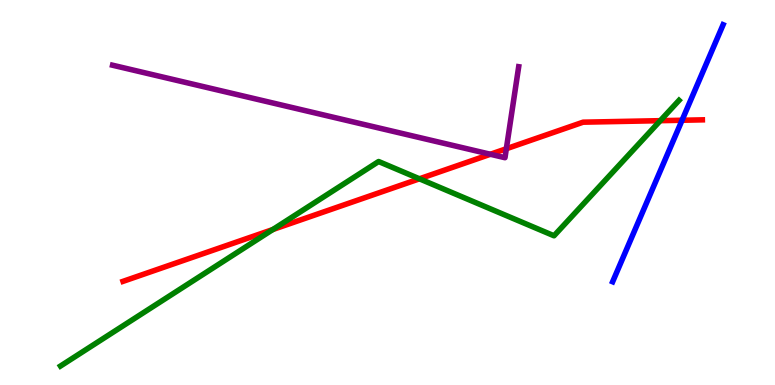[{'lines': ['blue', 'red'], 'intersections': [{'x': 8.8, 'y': 6.88}]}, {'lines': ['green', 'red'], 'intersections': [{'x': 3.52, 'y': 4.04}, {'x': 5.41, 'y': 5.36}, {'x': 8.52, 'y': 6.87}]}, {'lines': ['purple', 'red'], 'intersections': [{'x': 6.33, 'y': 5.99}, {'x': 6.53, 'y': 6.14}]}, {'lines': ['blue', 'green'], 'intersections': []}, {'lines': ['blue', 'purple'], 'intersections': []}, {'lines': ['green', 'purple'], 'intersections': []}]